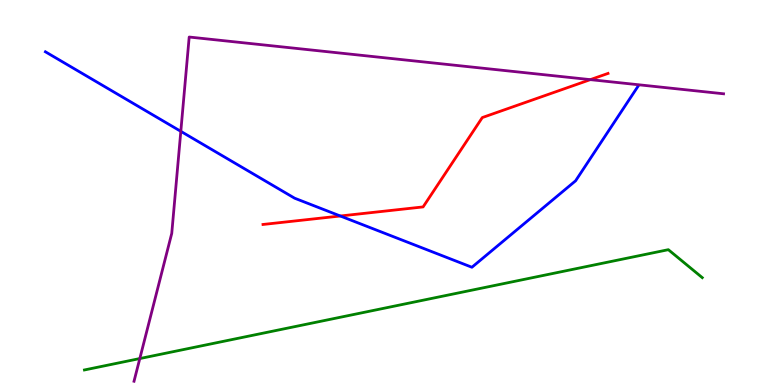[{'lines': ['blue', 'red'], 'intersections': [{'x': 4.39, 'y': 4.39}]}, {'lines': ['green', 'red'], 'intersections': []}, {'lines': ['purple', 'red'], 'intersections': [{'x': 7.62, 'y': 7.93}]}, {'lines': ['blue', 'green'], 'intersections': []}, {'lines': ['blue', 'purple'], 'intersections': [{'x': 2.33, 'y': 6.59}]}, {'lines': ['green', 'purple'], 'intersections': [{'x': 1.8, 'y': 0.687}]}]